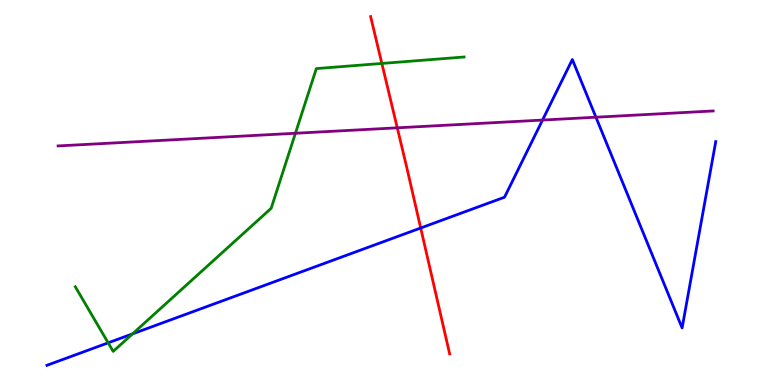[{'lines': ['blue', 'red'], 'intersections': [{'x': 5.43, 'y': 4.08}]}, {'lines': ['green', 'red'], 'intersections': [{'x': 4.93, 'y': 8.35}]}, {'lines': ['purple', 'red'], 'intersections': [{'x': 5.13, 'y': 6.68}]}, {'lines': ['blue', 'green'], 'intersections': [{'x': 1.4, 'y': 1.1}, {'x': 1.71, 'y': 1.33}]}, {'lines': ['blue', 'purple'], 'intersections': [{'x': 7.0, 'y': 6.88}, {'x': 7.69, 'y': 6.96}]}, {'lines': ['green', 'purple'], 'intersections': [{'x': 3.81, 'y': 6.54}]}]